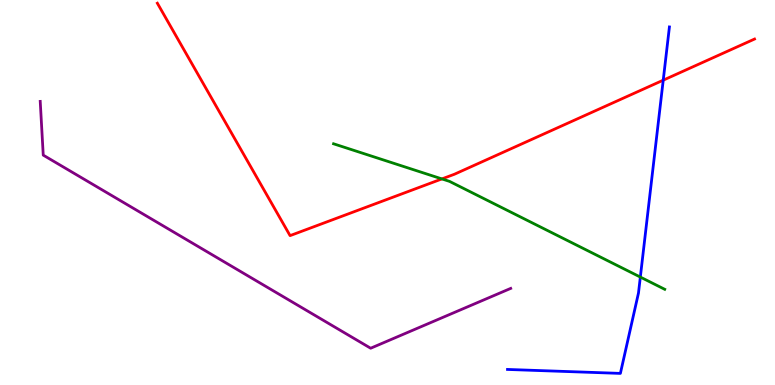[{'lines': ['blue', 'red'], 'intersections': [{'x': 8.56, 'y': 7.92}]}, {'lines': ['green', 'red'], 'intersections': [{'x': 5.7, 'y': 5.35}]}, {'lines': ['purple', 'red'], 'intersections': []}, {'lines': ['blue', 'green'], 'intersections': [{'x': 8.26, 'y': 2.8}]}, {'lines': ['blue', 'purple'], 'intersections': []}, {'lines': ['green', 'purple'], 'intersections': []}]